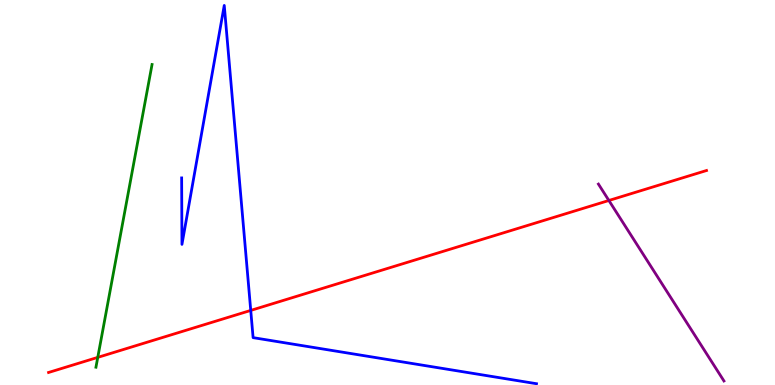[{'lines': ['blue', 'red'], 'intersections': [{'x': 3.24, 'y': 1.94}]}, {'lines': ['green', 'red'], 'intersections': [{'x': 1.26, 'y': 0.717}]}, {'lines': ['purple', 'red'], 'intersections': [{'x': 7.86, 'y': 4.79}]}, {'lines': ['blue', 'green'], 'intersections': []}, {'lines': ['blue', 'purple'], 'intersections': []}, {'lines': ['green', 'purple'], 'intersections': []}]